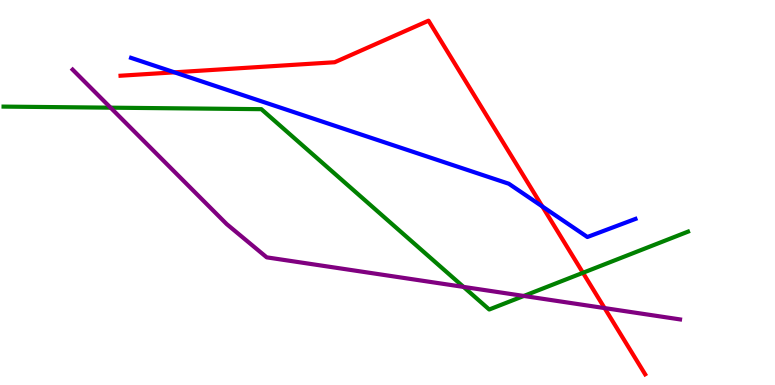[{'lines': ['blue', 'red'], 'intersections': [{'x': 2.25, 'y': 8.12}, {'x': 7.0, 'y': 4.64}]}, {'lines': ['green', 'red'], 'intersections': [{'x': 7.52, 'y': 2.91}]}, {'lines': ['purple', 'red'], 'intersections': [{'x': 7.8, 'y': 2.0}]}, {'lines': ['blue', 'green'], 'intersections': []}, {'lines': ['blue', 'purple'], 'intersections': []}, {'lines': ['green', 'purple'], 'intersections': [{'x': 1.43, 'y': 7.2}, {'x': 5.98, 'y': 2.55}, {'x': 6.76, 'y': 2.31}]}]